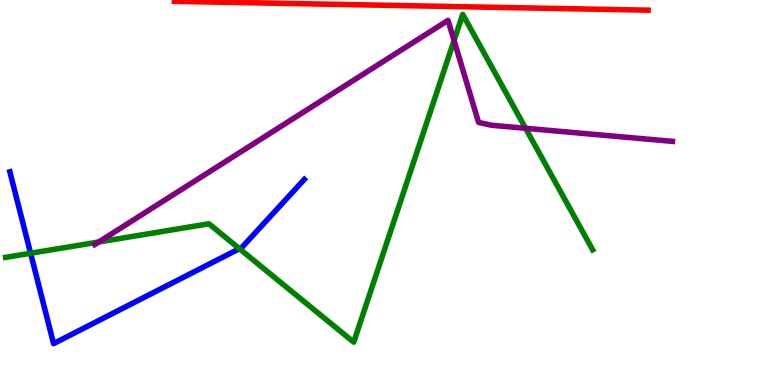[{'lines': ['blue', 'red'], 'intersections': []}, {'lines': ['green', 'red'], 'intersections': []}, {'lines': ['purple', 'red'], 'intersections': []}, {'lines': ['blue', 'green'], 'intersections': [{'x': 0.395, 'y': 3.42}, {'x': 3.09, 'y': 3.54}]}, {'lines': ['blue', 'purple'], 'intersections': []}, {'lines': ['green', 'purple'], 'intersections': [{'x': 1.27, 'y': 3.71}, {'x': 5.86, 'y': 8.95}, {'x': 6.78, 'y': 6.67}]}]